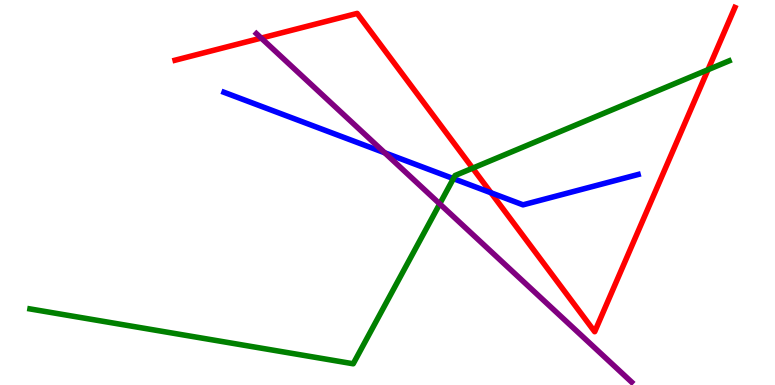[{'lines': ['blue', 'red'], 'intersections': [{'x': 6.34, 'y': 4.99}]}, {'lines': ['green', 'red'], 'intersections': [{'x': 6.1, 'y': 5.63}, {'x': 9.14, 'y': 8.19}]}, {'lines': ['purple', 'red'], 'intersections': [{'x': 3.37, 'y': 9.01}]}, {'lines': ['blue', 'green'], 'intersections': [{'x': 5.85, 'y': 5.36}]}, {'lines': ['blue', 'purple'], 'intersections': [{'x': 4.96, 'y': 6.03}]}, {'lines': ['green', 'purple'], 'intersections': [{'x': 5.67, 'y': 4.7}]}]